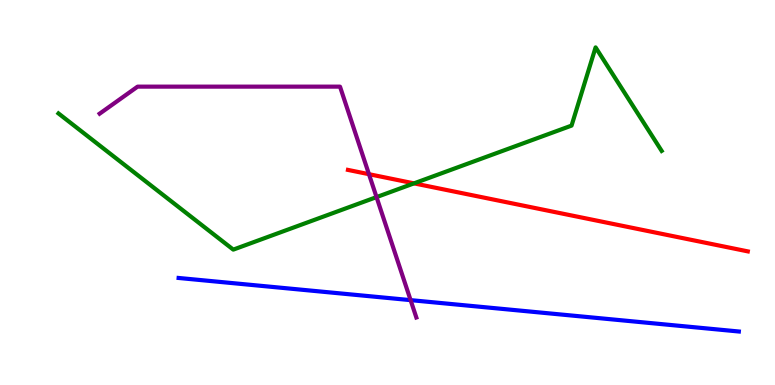[{'lines': ['blue', 'red'], 'intersections': []}, {'lines': ['green', 'red'], 'intersections': [{'x': 5.34, 'y': 5.24}]}, {'lines': ['purple', 'red'], 'intersections': [{'x': 4.76, 'y': 5.48}]}, {'lines': ['blue', 'green'], 'intersections': []}, {'lines': ['blue', 'purple'], 'intersections': [{'x': 5.3, 'y': 2.2}]}, {'lines': ['green', 'purple'], 'intersections': [{'x': 4.86, 'y': 4.88}]}]